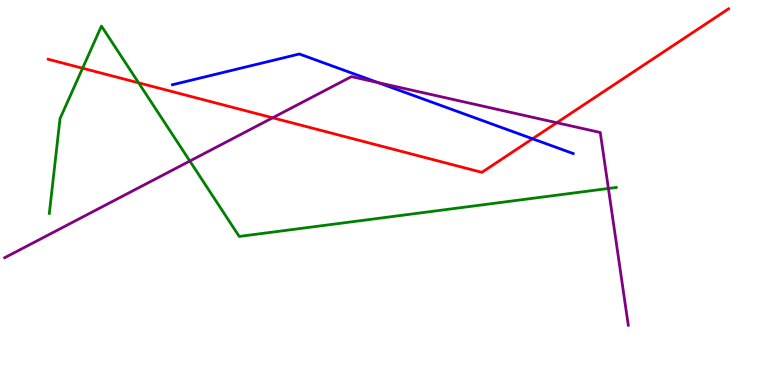[{'lines': ['blue', 'red'], 'intersections': [{'x': 6.87, 'y': 6.4}]}, {'lines': ['green', 'red'], 'intersections': [{'x': 1.07, 'y': 8.23}, {'x': 1.79, 'y': 7.85}]}, {'lines': ['purple', 'red'], 'intersections': [{'x': 3.52, 'y': 6.94}, {'x': 7.18, 'y': 6.81}]}, {'lines': ['blue', 'green'], 'intersections': []}, {'lines': ['blue', 'purple'], 'intersections': [{'x': 4.88, 'y': 7.85}]}, {'lines': ['green', 'purple'], 'intersections': [{'x': 2.45, 'y': 5.82}, {'x': 7.85, 'y': 5.1}]}]